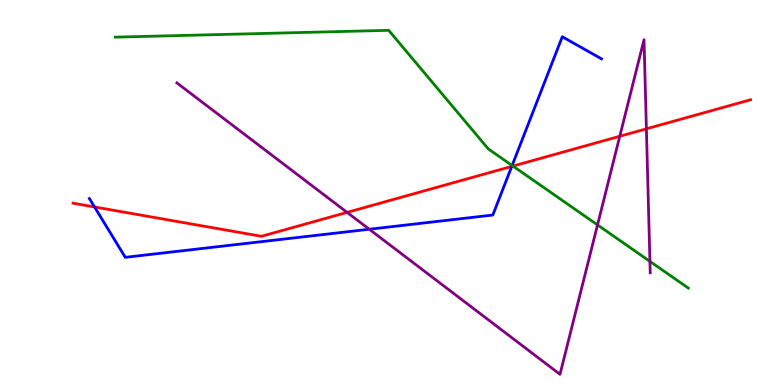[{'lines': ['blue', 'red'], 'intersections': [{'x': 1.22, 'y': 4.62}, {'x': 6.6, 'y': 5.68}]}, {'lines': ['green', 'red'], 'intersections': [{'x': 6.62, 'y': 5.69}]}, {'lines': ['purple', 'red'], 'intersections': [{'x': 4.48, 'y': 4.48}, {'x': 8.0, 'y': 6.46}, {'x': 8.34, 'y': 6.65}]}, {'lines': ['blue', 'green'], 'intersections': [{'x': 6.61, 'y': 5.7}]}, {'lines': ['blue', 'purple'], 'intersections': [{'x': 4.76, 'y': 4.05}]}, {'lines': ['green', 'purple'], 'intersections': [{'x': 7.71, 'y': 4.16}, {'x': 8.39, 'y': 3.21}]}]